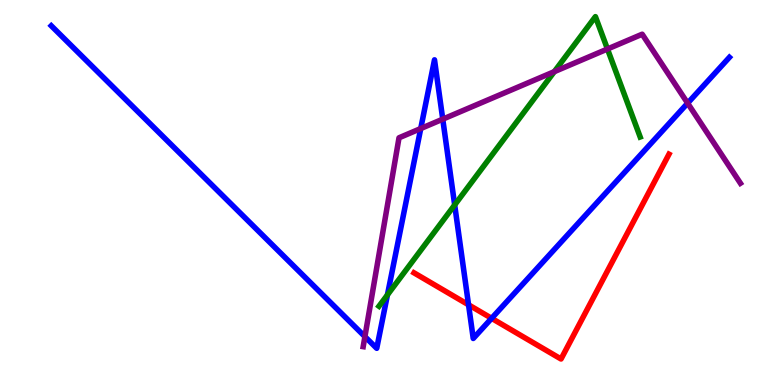[{'lines': ['blue', 'red'], 'intersections': [{'x': 6.05, 'y': 2.08}, {'x': 6.34, 'y': 1.73}]}, {'lines': ['green', 'red'], 'intersections': []}, {'lines': ['purple', 'red'], 'intersections': []}, {'lines': ['blue', 'green'], 'intersections': [{'x': 5.0, 'y': 2.34}, {'x': 5.87, 'y': 4.68}]}, {'lines': ['blue', 'purple'], 'intersections': [{'x': 4.71, 'y': 1.26}, {'x': 5.43, 'y': 6.66}, {'x': 5.71, 'y': 6.9}, {'x': 8.87, 'y': 7.32}]}, {'lines': ['green', 'purple'], 'intersections': [{'x': 7.15, 'y': 8.14}, {'x': 7.84, 'y': 8.73}]}]